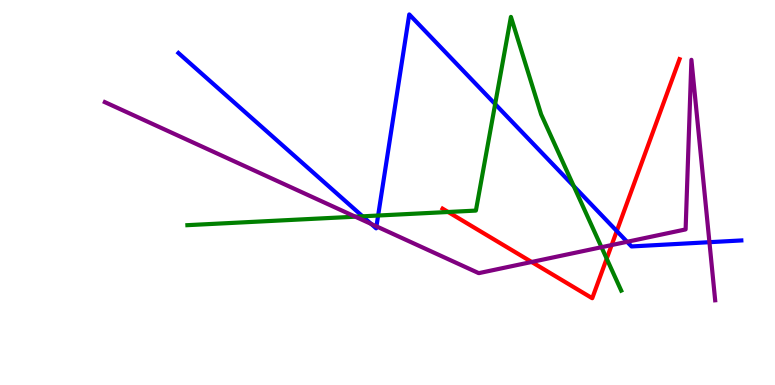[{'lines': ['blue', 'red'], 'intersections': [{'x': 7.96, 'y': 4.0}]}, {'lines': ['green', 'red'], 'intersections': [{'x': 5.78, 'y': 4.49}, {'x': 7.83, 'y': 3.28}]}, {'lines': ['purple', 'red'], 'intersections': [{'x': 6.86, 'y': 3.2}, {'x': 7.89, 'y': 3.63}]}, {'lines': ['blue', 'green'], 'intersections': [{'x': 4.68, 'y': 4.38}, {'x': 4.88, 'y': 4.4}, {'x': 6.39, 'y': 7.3}, {'x': 7.4, 'y': 5.17}]}, {'lines': ['blue', 'purple'], 'intersections': [{'x': 4.79, 'y': 4.18}, {'x': 4.86, 'y': 4.12}, {'x': 8.09, 'y': 3.72}, {'x': 9.15, 'y': 3.71}]}, {'lines': ['green', 'purple'], 'intersections': [{'x': 4.58, 'y': 4.37}, {'x': 7.76, 'y': 3.58}]}]